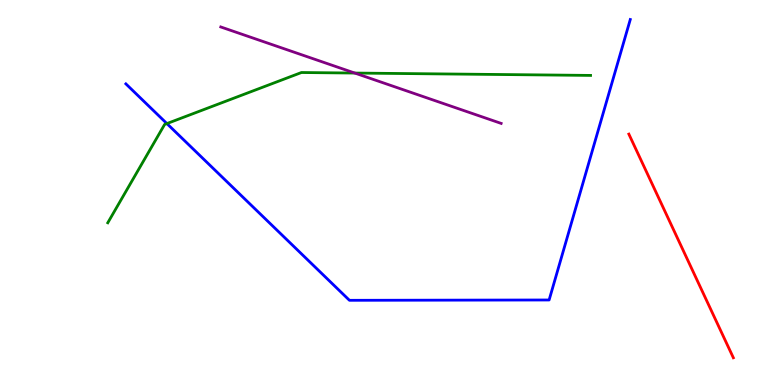[{'lines': ['blue', 'red'], 'intersections': []}, {'lines': ['green', 'red'], 'intersections': []}, {'lines': ['purple', 'red'], 'intersections': []}, {'lines': ['blue', 'green'], 'intersections': [{'x': 2.15, 'y': 6.79}]}, {'lines': ['blue', 'purple'], 'intersections': []}, {'lines': ['green', 'purple'], 'intersections': [{'x': 4.58, 'y': 8.1}]}]